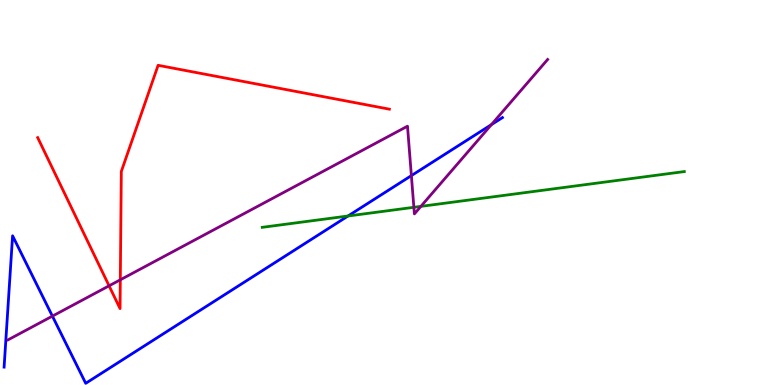[{'lines': ['blue', 'red'], 'intersections': []}, {'lines': ['green', 'red'], 'intersections': []}, {'lines': ['purple', 'red'], 'intersections': [{'x': 1.41, 'y': 2.58}, {'x': 1.55, 'y': 2.73}]}, {'lines': ['blue', 'green'], 'intersections': [{'x': 4.49, 'y': 4.39}]}, {'lines': ['blue', 'purple'], 'intersections': [{'x': 0.676, 'y': 1.79}, {'x': 5.31, 'y': 5.44}, {'x': 6.34, 'y': 6.76}]}, {'lines': ['green', 'purple'], 'intersections': [{'x': 5.34, 'y': 4.62}, {'x': 5.43, 'y': 4.64}]}]